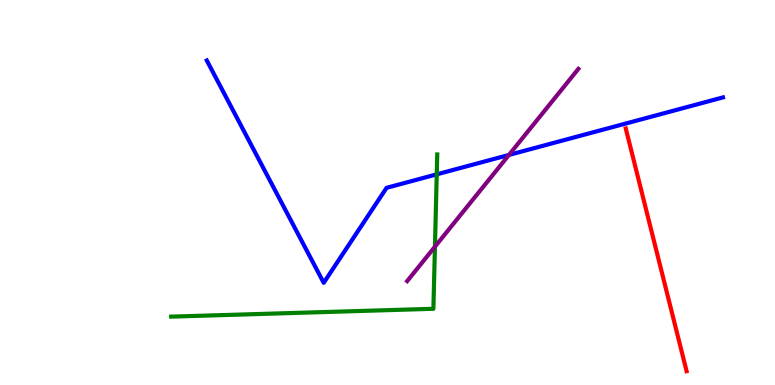[{'lines': ['blue', 'red'], 'intersections': []}, {'lines': ['green', 'red'], 'intersections': []}, {'lines': ['purple', 'red'], 'intersections': []}, {'lines': ['blue', 'green'], 'intersections': [{'x': 5.64, 'y': 5.47}]}, {'lines': ['blue', 'purple'], 'intersections': [{'x': 6.57, 'y': 5.98}]}, {'lines': ['green', 'purple'], 'intersections': [{'x': 5.61, 'y': 3.59}]}]